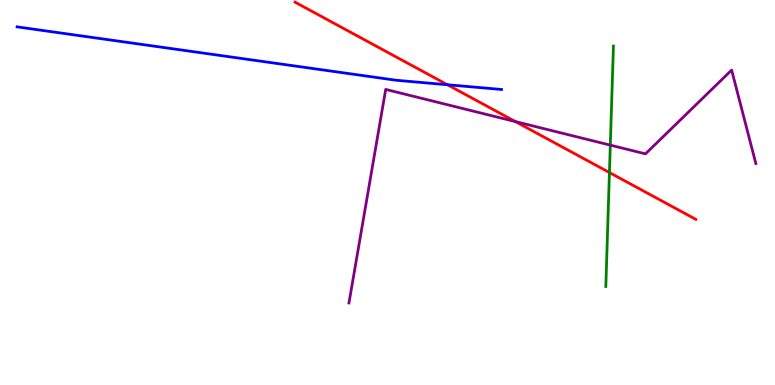[{'lines': ['blue', 'red'], 'intersections': [{'x': 5.77, 'y': 7.8}]}, {'lines': ['green', 'red'], 'intersections': [{'x': 7.86, 'y': 5.52}]}, {'lines': ['purple', 'red'], 'intersections': [{'x': 6.65, 'y': 6.84}]}, {'lines': ['blue', 'green'], 'intersections': []}, {'lines': ['blue', 'purple'], 'intersections': []}, {'lines': ['green', 'purple'], 'intersections': [{'x': 7.87, 'y': 6.23}]}]